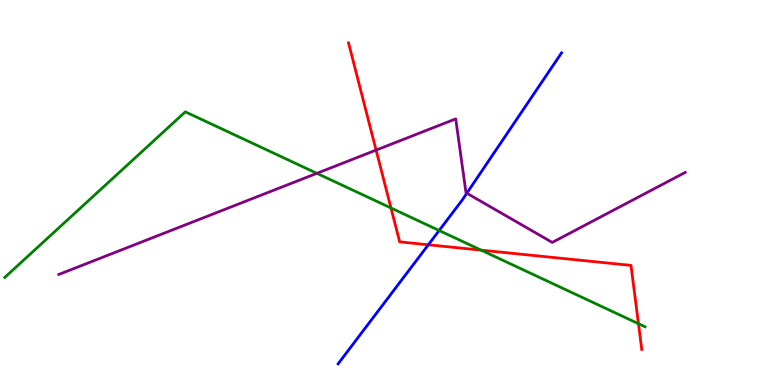[{'lines': ['blue', 'red'], 'intersections': [{'x': 5.53, 'y': 3.64}]}, {'lines': ['green', 'red'], 'intersections': [{'x': 5.04, 'y': 4.6}, {'x': 6.21, 'y': 3.5}, {'x': 8.24, 'y': 1.59}]}, {'lines': ['purple', 'red'], 'intersections': [{'x': 4.85, 'y': 6.1}]}, {'lines': ['blue', 'green'], 'intersections': [{'x': 5.67, 'y': 4.01}]}, {'lines': ['blue', 'purple'], 'intersections': [{'x': 6.02, 'y': 4.98}]}, {'lines': ['green', 'purple'], 'intersections': [{'x': 4.09, 'y': 5.5}]}]